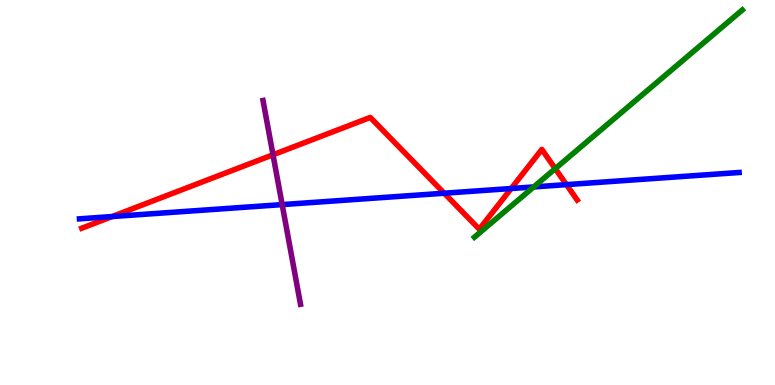[{'lines': ['blue', 'red'], 'intersections': [{'x': 1.45, 'y': 4.38}, {'x': 5.73, 'y': 4.98}, {'x': 6.6, 'y': 5.1}, {'x': 7.31, 'y': 5.2}]}, {'lines': ['green', 'red'], 'intersections': [{'x': 7.16, 'y': 5.62}]}, {'lines': ['purple', 'red'], 'intersections': [{'x': 3.52, 'y': 5.98}]}, {'lines': ['blue', 'green'], 'intersections': [{'x': 6.89, 'y': 5.14}]}, {'lines': ['blue', 'purple'], 'intersections': [{'x': 3.64, 'y': 4.69}]}, {'lines': ['green', 'purple'], 'intersections': []}]